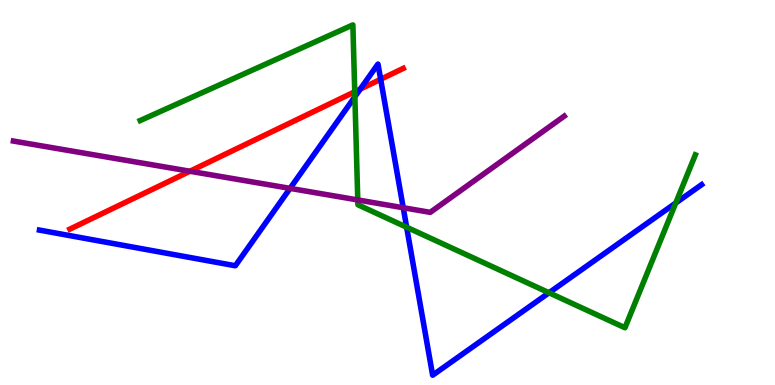[{'lines': ['blue', 'red'], 'intersections': [{'x': 4.65, 'y': 7.69}, {'x': 4.91, 'y': 7.94}]}, {'lines': ['green', 'red'], 'intersections': [{'x': 4.58, 'y': 7.62}]}, {'lines': ['purple', 'red'], 'intersections': [{'x': 2.45, 'y': 5.55}]}, {'lines': ['blue', 'green'], 'intersections': [{'x': 4.58, 'y': 7.49}, {'x': 5.25, 'y': 4.1}, {'x': 7.08, 'y': 2.4}, {'x': 8.72, 'y': 4.73}]}, {'lines': ['blue', 'purple'], 'intersections': [{'x': 3.74, 'y': 5.11}, {'x': 5.2, 'y': 4.6}]}, {'lines': ['green', 'purple'], 'intersections': [{'x': 4.62, 'y': 4.81}]}]